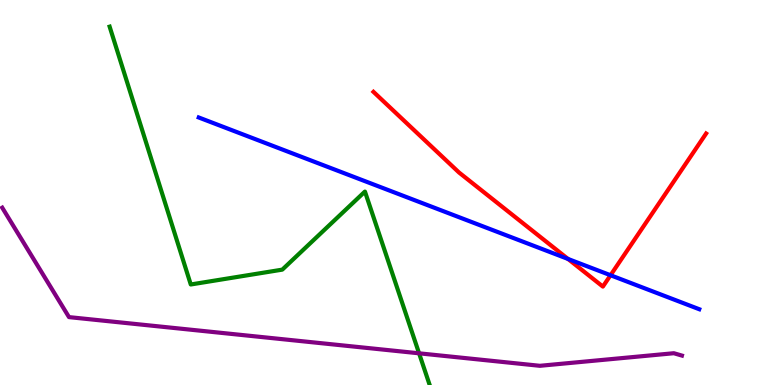[{'lines': ['blue', 'red'], 'intersections': [{'x': 7.33, 'y': 3.27}, {'x': 7.88, 'y': 2.85}]}, {'lines': ['green', 'red'], 'intersections': []}, {'lines': ['purple', 'red'], 'intersections': []}, {'lines': ['blue', 'green'], 'intersections': []}, {'lines': ['blue', 'purple'], 'intersections': []}, {'lines': ['green', 'purple'], 'intersections': [{'x': 5.41, 'y': 0.823}]}]